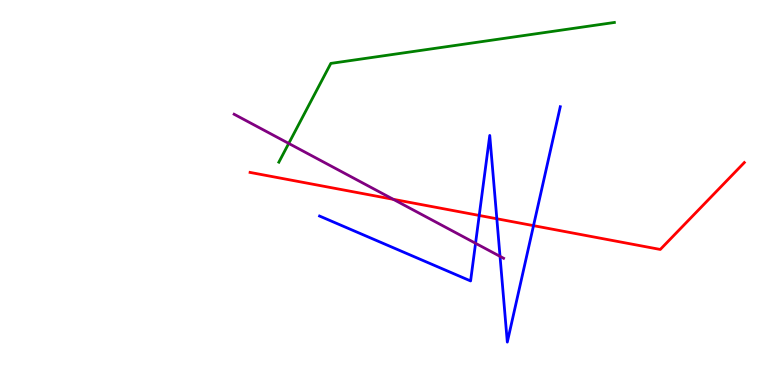[{'lines': ['blue', 'red'], 'intersections': [{'x': 6.18, 'y': 4.4}, {'x': 6.41, 'y': 4.32}, {'x': 6.88, 'y': 4.14}]}, {'lines': ['green', 'red'], 'intersections': []}, {'lines': ['purple', 'red'], 'intersections': [{'x': 5.07, 'y': 4.82}]}, {'lines': ['blue', 'green'], 'intersections': []}, {'lines': ['blue', 'purple'], 'intersections': [{'x': 6.14, 'y': 3.68}, {'x': 6.45, 'y': 3.34}]}, {'lines': ['green', 'purple'], 'intersections': [{'x': 3.73, 'y': 6.27}]}]